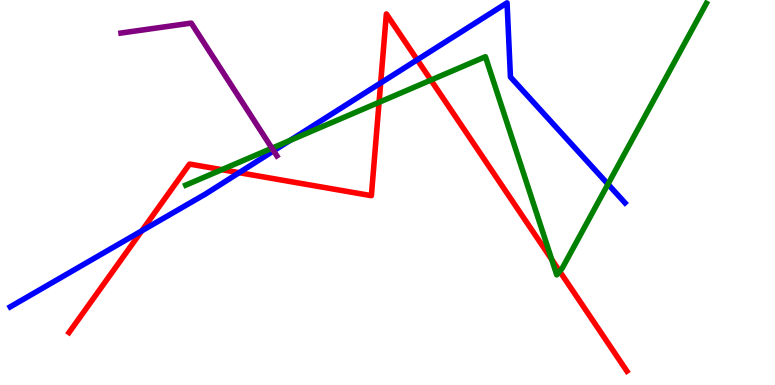[{'lines': ['blue', 'red'], 'intersections': [{'x': 1.83, 'y': 4.0}, {'x': 3.09, 'y': 5.51}, {'x': 4.91, 'y': 7.84}, {'x': 5.38, 'y': 8.45}]}, {'lines': ['green', 'red'], 'intersections': [{'x': 2.86, 'y': 5.59}, {'x': 4.89, 'y': 7.34}, {'x': 5.56, 'y': 7.92}, {'x': 7.12, 'y': 3.26}, {'x': 7.22, 'y': 2.95}]}, {'lines': ['purple', 'red'], 'intersections': []}, {'lines': ['blue', 'green'], 'intersections': [{'x': 3.74, 'y': 6.35}, {'x': 7.84, 'y': 5.22}]}, {'lines': ['blue', 'purple'], 'intersections': [{'x': 3.53, 'y': 6.08}]}, {'lines': ['green', 'purple'], 'intersections': [{'x': 3.51, 'y': 6.15}]}]